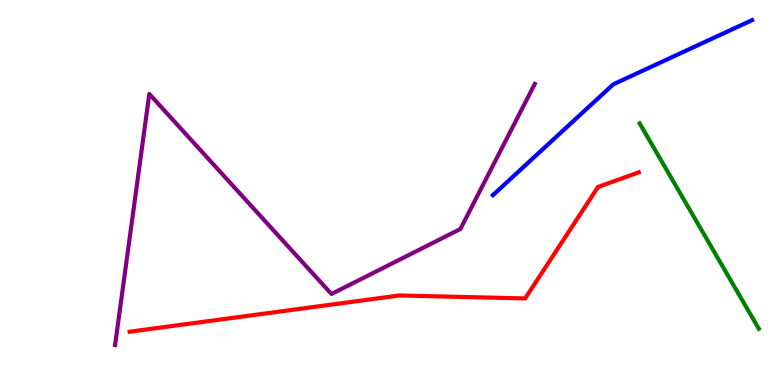[{'lines': ['blue', 'red'], 'intersections': []}, {'lines': ['green', 'red'], 'intersections': []}, {'lines': ['purple', 'red'], 'intersections': []}, {'lines': ['blue', 'green'], 'intersections': []}, {'lines': ['blue', 'purple'], 'intersections': []}, {'lines': ['green', 'purple'], 'intersections': []}]